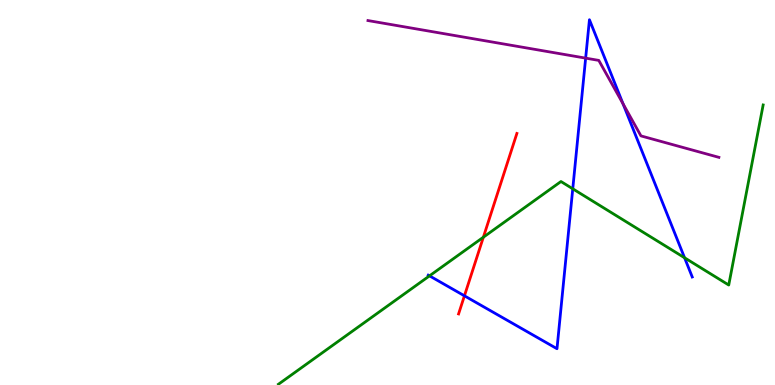[{'lines': ['blue', 'red'], 'intersections': [{'x': 5.99, 'y': 2.32}]}, {'lines': ['green', 'red'], 'intersections': [{'x': 6.24, 'y': 3.84}]}, {'lines': ['purple', 'red'], 'intersections': []}, {'lines': ['blue', 'green'], 'intersections': [{'x': 5.54, 'y': 2.83}, {'x': 7.39, 'y': 5.1}, {'x': 8.83, 'y': 3.3}]}, {'lines': ['blue', 'purple'], 'intersections': [{'x': 7.56, 'y': 8.49}, {'x': 8.04, 'y': 7.3}]}, {'lines': ['green', 'purple'], 'intersections': []}]